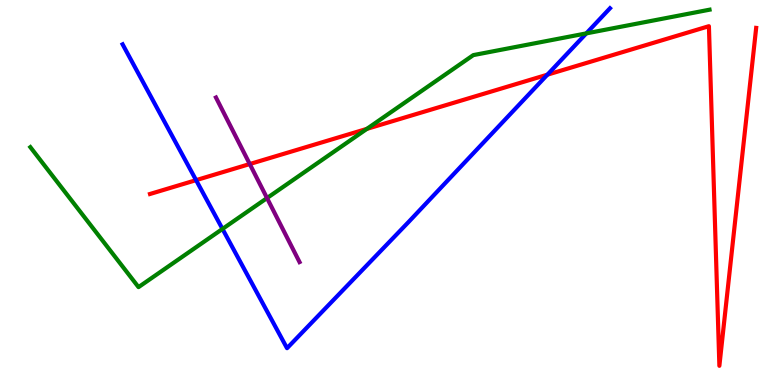[{'lines': ['blue', 'red'], 'intersections': [{'x': 2.53, 'y': 5.32}, {'x': 7.06, 'y': 8.06}]}, {'lines': ['green', 'red'], 'intersections': [{'x': 4.73, 'y': 6.65}]}, {'lines': ['purple', 'red'], 'intersections': [{'x': 3.22, 'y': 5.74}]}, {'lines': ['blue', 'green'], 'intersections': [{'x': 2.87, 'y': 4.05}, {'x': 7.57, 'y': 9.13}]}, {'lines': ['blue', 'purple'], 'intersections': []}, {'lines': ['green', 'purple'], 'intersections': [{'x': 3.45, 'y': 4.86}]}]